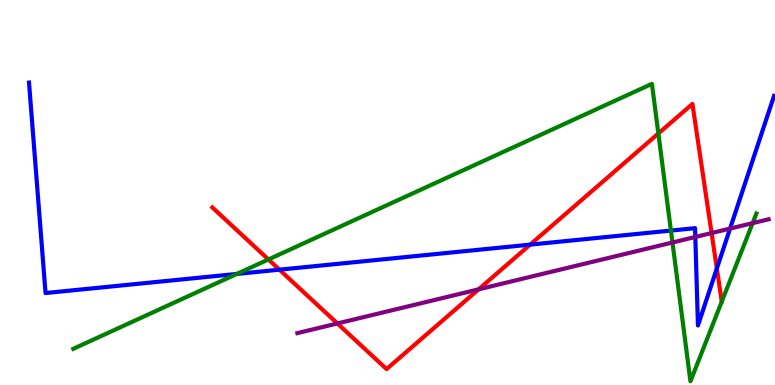[{'lines': ['blue', 'red'], 'intersections': [{'x': 3.61, 'y': 3.0}, {'x': 6.84, 'y': 3.65}, {'x': 9.25, 'y': 3.03}]}, {'lines': ['green', 'red'], 'intersections': [{'x': 3.46, 'y': 3.26}, {'x': 8.49, 'y': 6.53}]}, {'lines': ['purple', 'red'], 'intersections': [{'x': 4.35, 'y': 1.6}, {'x': 6.18, 'y': 2.48}, {'x': 9.18, 'y': 3.95}]}, {'lines': ['blue', 'green'], 'intersections': [{'x': 3.06, 'y': 2.88}, {'x': 8.66, 'y': 4.01}]}, {'lines': ['blue', 'purple'], 'intersections': [{'x': 8.97, 'y': 3.84}, {'x': 9.42, 'y': 4.06}]}, {'lines': ['green', 'purple'], 'intersections': [{'x': 8.68, 'y': 3.7}, {'x': 9.71, 'y': 4.2}]}]